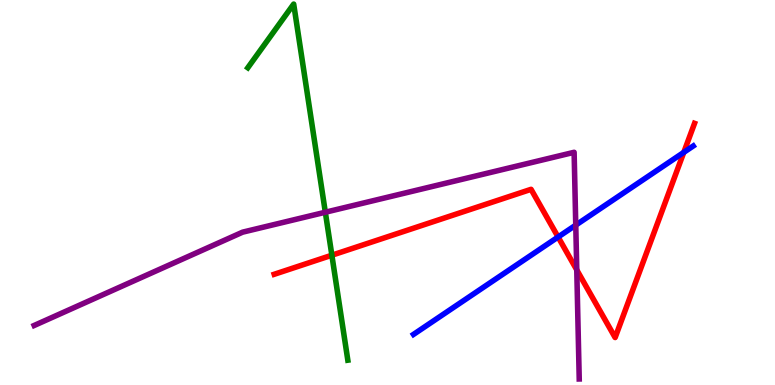[{'lines': ['blue', 'red'], 'intersections': [{'x': 7.2, 'y': 3.84}, {'x': 8.82, 'y': 6.04}]}, {'lines': ['green', 'red'], 'intersections': [{'x': 4.28, 'y': 3.37}]}, {'lines': ['purple', 'red'], 'intersections': [{'x': 7.44, 'y': 2.99}]}, {'lines': ['blue', 'green'], 'intersections': []}, {'lines': ['blue', 'purple'], 'intersections': [{'x': 7.43, 'y': 4.15}]}, {'lines': ['green', 'purple'], 'intersections': [{'x': 4.2, 'y': 4.49}]}]